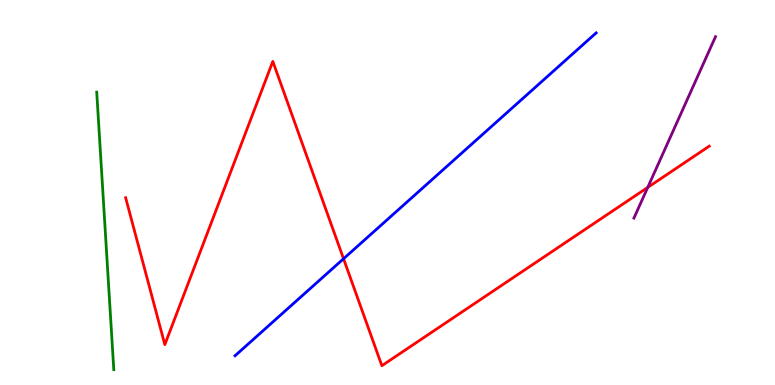[{'lines': ['blue', 'red'], 'intersections': [{'x': 4.43, 'y': 3.28}]}, {'lines': ['green', 'red'], 'intersections': []}, {'lines': ['purple', 'red'], 'intersections': [{'x': 8.36, 'y': 5.13}]}, {'lines': ['blue', 'green'], 'intersections': []}, {'lines': ['blue', 'purple'], 'intersections': []}, {'lines': ['green', 'purple'], 'intersections': []}]